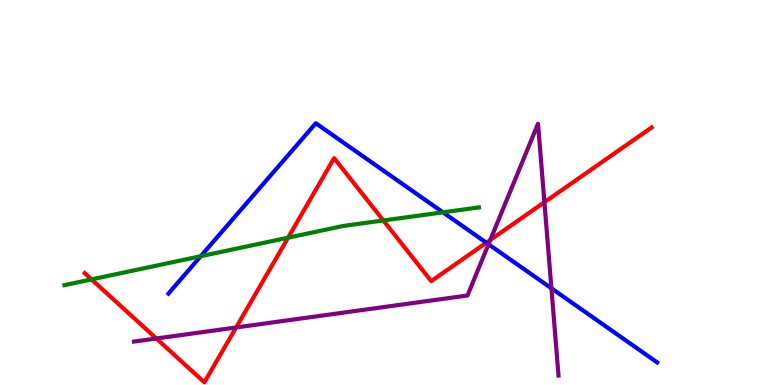[{'lines': ['blue', 'red'], 'intersections': [{'x': 6.28, 'y': 3.7}]}, {'lines': ['green', 'red'], 'intersections': [{'x': 1.18, 'y': 2.74}, {'x': 3.72, 'y': 3.83}, {'x': 4.95, 'y': 4.27}]}, {'lines': ['purple', 'red'], 'intersections': [{'x': 2.02, 'y': 1.21}, {'x': 3.05, 'y': 1.49}, {'x': 6.33, 'y': 3.77}, {'x': 7.02, 'y': 4.75}]}, {'lines': ['blue', 'green'], 'intersections': [{'x': 2.59, 'y': 3.34}, {'x': 5.72, 'y': 4.48}]}, {'lines': ['blue', 'purple'], 'intersections': [{'x': 6.3, 'y': 3.66}, {'x': 7.12, 'y': 2.51}]}, {'lines': ['green', 'purple'], 'intersections': []}]